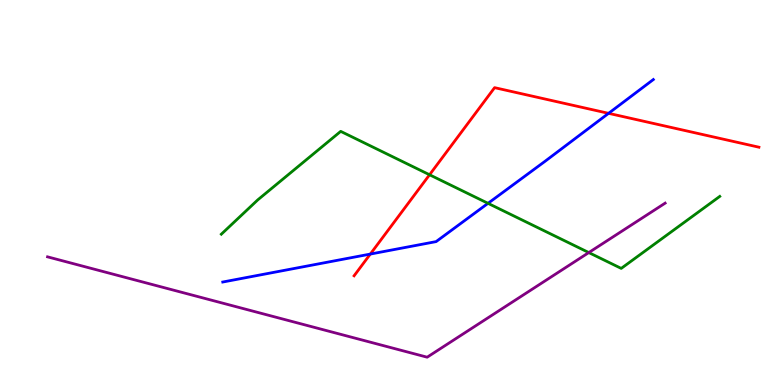[{'lines': ['blue', 'red'], 'intersections': [{'x': 4.78, 'y': 3.4}, {'x': 7.85, 'y': 7.06}]}, {'lines': ['green', 'red'], 'intersections': [{'x': 5.54, 'y': 5.46}]}, {'lines': ['purple', 'red'], 'intersections': []}, {'lines': ['blue', 'green'], 'intersections': [{'x': 6.3, 'y': 4.72}]}, {'lines': ['blue', 'purple'], 'intersections': []}, {'lines': ['green', 'purple'], 'intersections': [{'x': 7.6, 'y': 3.44}]}]